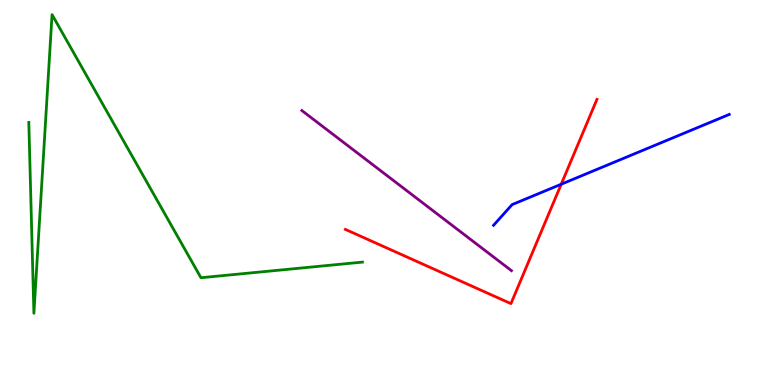[{'lines': ['blue', 'red'], 'intersections': [{'x': 7.24, 'y': 5.21}]}, {'lines': ['green', 'red'], 'intersections': []}, {'lines': ['purple', 'red'], 'intersections': []}, {'lines': ['blue', 'green'], 'intersections': []}, {'lines': ['blue', 'purple'], 'intersections': []}, {'lines': ['green', 'purple'], 'intersections': []}]